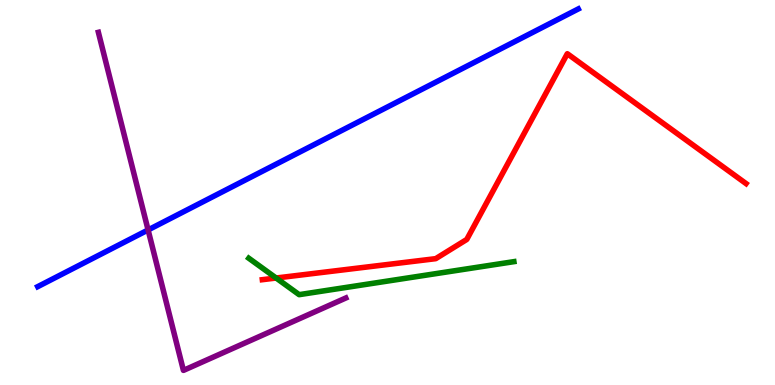[{'lines': ['blue', 'red'], 'intersections': []}, {'lines': ['green', 'red'], 'intersections': [{'x': 3.56, 'y': 2.78}]}, {'lines': ['purple', 'red'], 'intersections': []}, {'lines': ['blue', 'green'], 'intersections': []}, {'lines': ['blue', 'purple'], 'intersections': [{'x': 1.91, 'y': 4.03}]}, {'lines': ['green', 'purple'], 'intersections': []}]